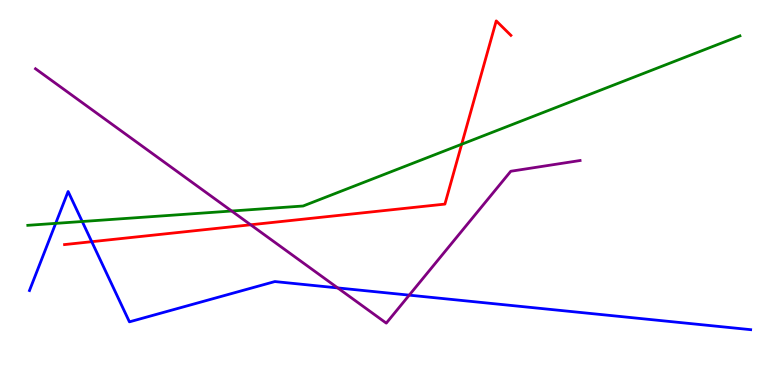[{'lines': ['blue', 'red'], 'intersections': [{'x': 1.18, 'y': 3.72}]}, {'lines': ['green', 'red'], 'intersections': [{'x': 5.96, 'y': 6.25}]}, {'lines': ['purple', 'red'], 'intersections': [{'x': 3.23, 'y': 4.16}]}, {'lines': ['blue', 'green'], 'intersections': [{'x': 0.718, 'y': 4.2}, {'x': 1.06, 'y': 4.25}]}, {'lines': ['blue', 'purple'], 'intersections': [{'x': 4.36, 'y': 2.52}, {'x': 5.28, 'y': 2.33}]}, {'lines': ['green', 'purple'], 'intersections': [{'x': 2.99, 'y': 4.52}]}]